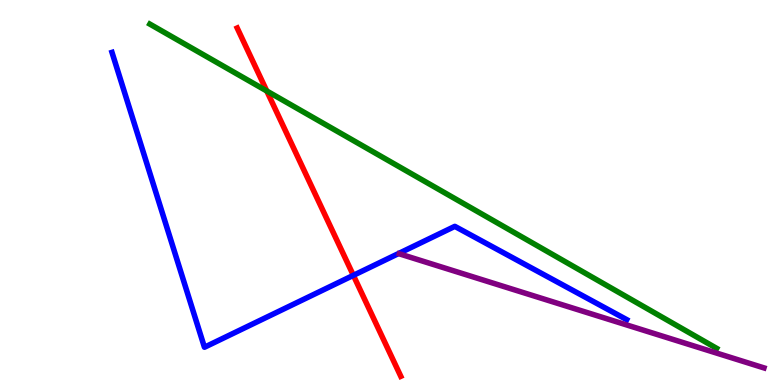[{'lines': ['blue', 'red'], 'intersections': [{'x': 4.56, 'y': 2.85}]}, {'lines': ['green', 'red'], 'intersections': [{'x': 3.44, 'y': 7.64}]}, {'lines': ['purple', 'red'], 'intersections': []}, {'lines': ['blue', 'green'], 'intersections': []}, {'lines': ['blue', 'purple'], 'intersections': []}, {'lines': ['green', 'purple'], 'intersections': []}]